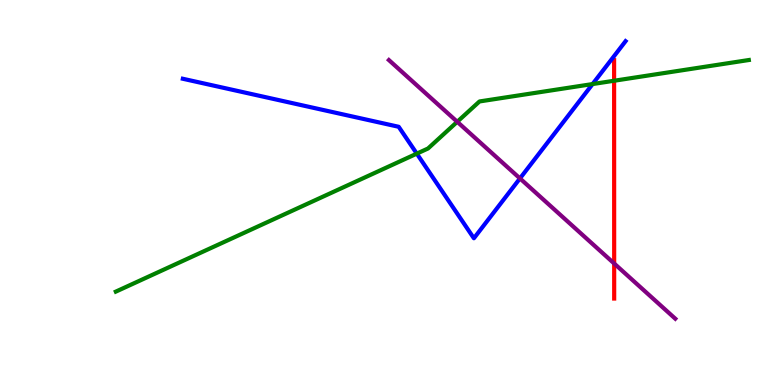[{'lines': ['blue', 'red'], 'intersections': []}, {'lines': ['green', 'red'], 'intersections': [{'x': 7.92, 'y': 7.9}]}, {'lines': ['purple', 'red'], 'intersections': [{'x': 7.92, 'y': 3.16}]}, {'lines': ['blue', 'green'], 'intersections': [{'x': 5.38, 'y': 6.01}, {'x': 7.65, 'y': 7.82}]}, {'lines': ['blue', 'purple'], 'intersections': [{'x': 6.71, 'y': 5.37}]}, {'lines': ['green', 'purple'], 'intersections': [{'x': 5.9, 'y': 6.84}]}]